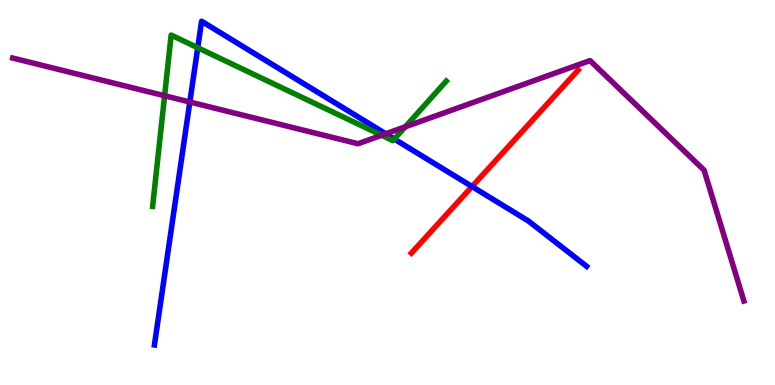[{'lines': ['blue', 'red'], 'intersections': [{'x': 6.09, 'y': 5.15}]}, {'lines': ['green', 'red'], 'intersections': []}, {'lines': ['purple', 'red'], 'intersections': []}, {'lines': ['blue', 'green'], 'intersections': [{'x': 2.55, 'y': 8.76}, {'x': 5.09, 'y': 6.39}]}, {'lines': ['blue', 'purple'], 'intersections': [{'x': 2.45, 'y': 7.35}, {'x': 4.98, 'y': 6.52}]}, {'lines': ['green', 'purple'], 'intersections': [{'x': 2.12, 'y': 7.51}, {'x': 4.92, 'y': 6.49}, {'x': 5.23, 'y': 6.71}]}]